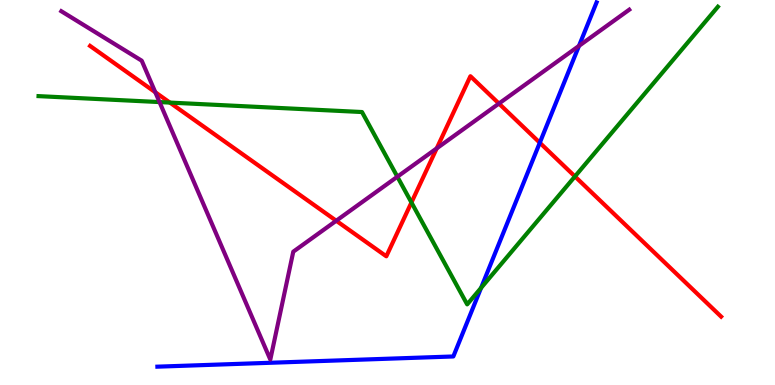[{'lines': ['blue', 'red'], 'intersections': [{'x': 6.97, 'y': 6.29}]}, {'lines': ['green', 'red'], 'intersections': [{'x': 2.19, 'y': 7.34}, {'x': 5.31, 'y': 4.74}, {'x': 7.42, 'y': 5.42}]}, {'lines': ['purple', 'red'], 'intersections': [{'x': 2.0, 'y': 7.6}, {'x': 4.34, 'y': 4.27}, {'x': 5.63, 'y': 6.15}, {'x': 6.44, 'y': 7.31}]}, {'lines': ['blue', 'green'], 'intersections': [{'x': 6.21, 'y': 2.52}]}, {'lines': ['blue', 'purple'], 'intersections': [{'x': 7.47, 'y': 8.81}]}, {'lines': ['green', 'purple'], 'intersections': [{'x': 2.06, 'y': 7.35}, {'x': 5.13, 'y': 5.41}]}]